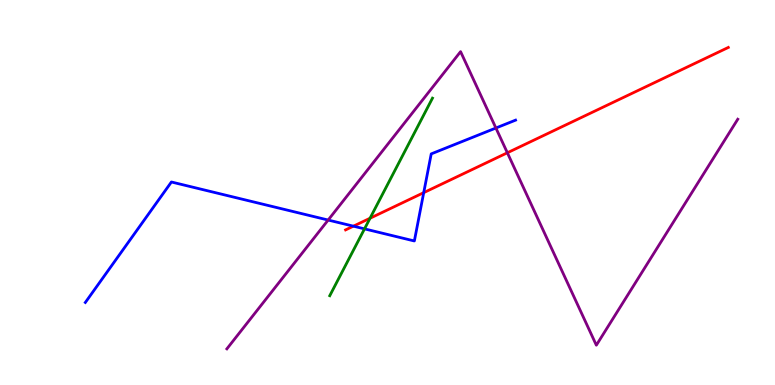[{'lines': ['blue', 'red'], 'intersections': [{'x': 4.56, 'y': 4.13}, {'x': 5.47, 'y': 5.0}]}, {'lines': ['green', 'red'], 'intersections': [{'x': 4.77, 'y': 4.33}]}, {'lines': ['purple', 'red'], 'intersections': [{'x': 6.55, 'y': 6.03}]}, {'lines': ['blue', 'green'], 'intersections': [{'x': 4.7, 'y': 4.06}]}, {'lines': ['blue', 'purple'], 'intersections': [{'x': 4.23, 'y': 4.28}, {'x': 6.4, 'y': 6.67}]}, {'lines': ['green', 'purple'], 'intersections': []}]